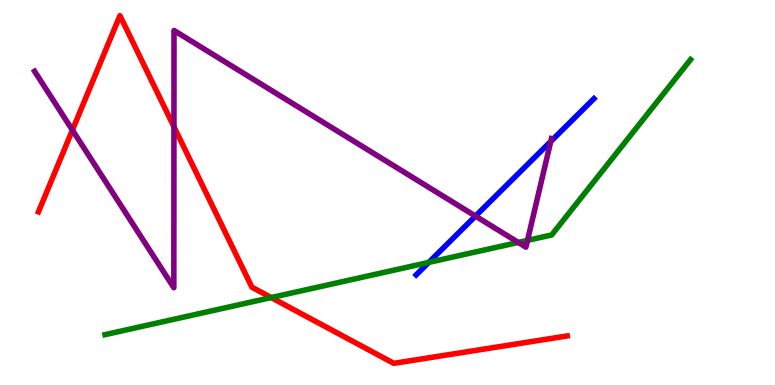[{'lines': ['blue', 'red'], 'intersections': []}, {'lines': ['green', 'red'], 'intersections': [{'x': 3.5, 'y': 2.27}]}, {'lines': ['purple', 'red'], 'intersections': [{'x': 0.934, 'y': 6.62}, {'x': 2.24, 'y': 6.71}]}, {'lines': ['blue', 'green'], 'intersections': [{'x': 5.53, 'y': 3.18}]}, {'lines': ['blue', 'purple'], 'intersections': [{'x': 6.14, 'y': 4.39}, {'x': 7.11, 'y': 6.33}]}, {'lines': ['green', 'purple'], 'intersections': [{'x': 6.69, 'y': 3.7}, {'x': 6.81, 'y': 3.76}]}]